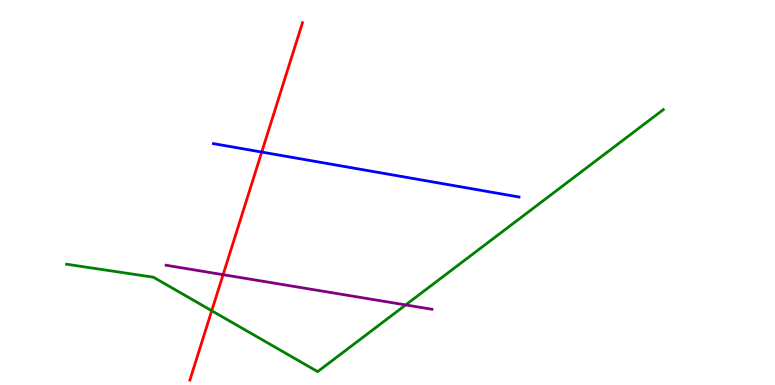[{'lines': ['blue', 'red'], 'intersections': [{'x': 3.38, 'y': 6.05}]}, {'lines': ['green', 'red'], 'intersections': [{'x': 2.73, 'y': 1.93}]}, {'lines': ['purple', 'red'], 'intersections': [{'x': 2.88, 'y': 2.87}]}, {'lines': ['blue', 'green'], 'intersections': []}, {'lines': ['blue', 'purple'], 'intersections': []}, {'lines': ['green', 'purple'], 'intersections': [{'x': 5.23, 'y': 2.08}]}]